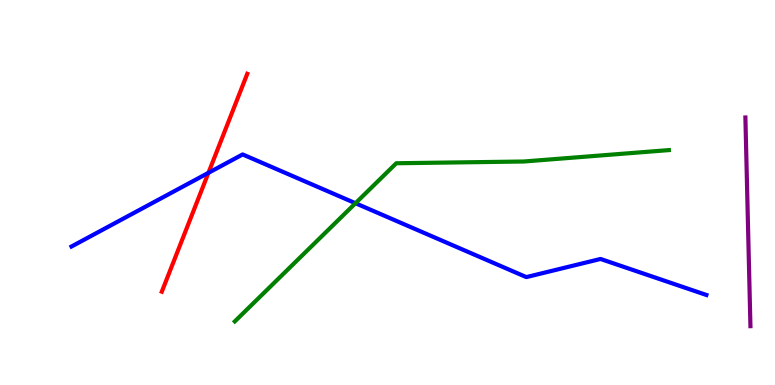[{'lines': ['blue', 'red'], 'intersections': [{'x': 2.69, 'y': 5.51}]}, {'lines': ['green', 'red'], 'intersections': []}, {'lines': ['purple', 'red'], 'intersections': []}, {'lines': ['blue', 'green'], 'intersections': [{'x': 4.59, 'y': 4.72}]}, {'lines': ['blue', 'purple'], 'intersections': []}, {'lines': ['green', 'purple'], 'intersections': []}]